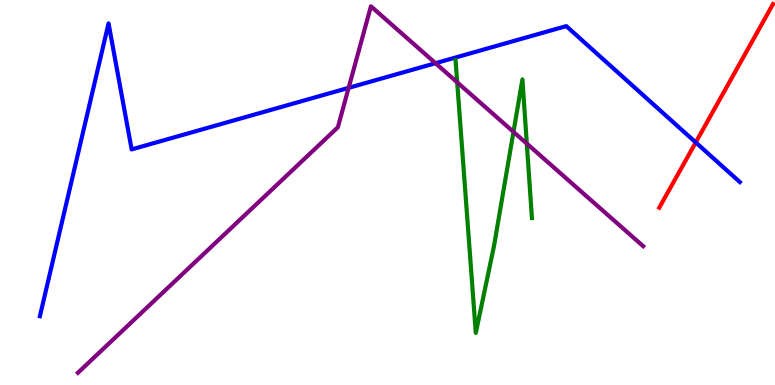[{'lines': ['blue', 'red'], 'intersections': [{'x': 8.98, 'y': 6.3}]}, {'lines': ['green', 'red'], 'intersections': []}, {'lines': ['purple', 'red'], 'intersections': []}, {'lines': ['blue', 'green'], 'intersections': []}, {'lines': ['blue', 'purple'], 'intersections': [{'x': 4.5, 'y': 7.72}, {'x': 5.62, 'y': 8.36}]}, {'lines': ['green', 'purple'], 'intersections': [{'x': 5.9, 'y': 7.86}, {'x': 6.63, 'y': 6.57}, {'x': 6.8, 'y': 6.27}]}]